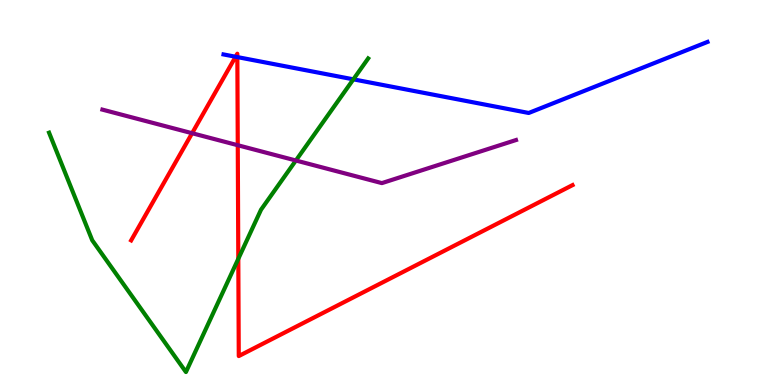[{'lines': ['blue', 'red'], 'intersections': [{'x': 3.04, 'y': 8.53}, {'x': 3.06, 'y': 8.52}]}, {'lines': ['green', 'red'], 'intersections': [{'x': 3.07, 'y': 3.28}]}, {'lines': ['purple', 'red'], 'intersections': [{'x': 2.48, 'y': 6.54}, {'x': 3.07, 'y': 6.23}]}, {'lines': ['blue', 'green'], 'intersections': [{'x': 4.56, 'y': 7.94}]}, {'lines': ['blue', 'purple'], 'intersections': []}, {'lines': ['green', 'purple'], 'intersections': [{'x': 3.82, 'y': 5.83}]}]